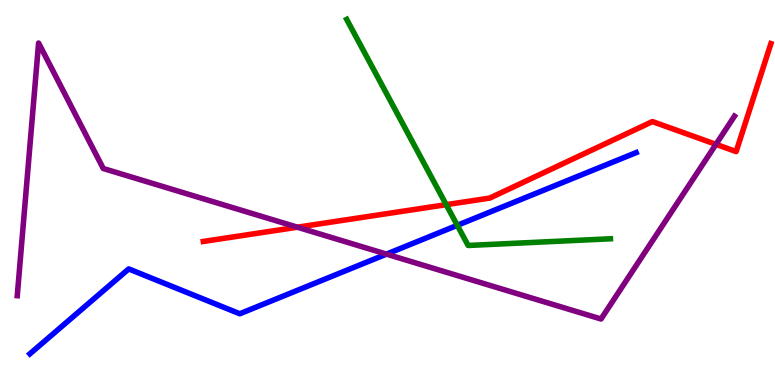[{'lines': ['blue', 'red'], 'intersections': []}, {'lines': ['green', 'red'], 'intersections': [{'x': 5.76, 'y': 4.68}]}, {'lines': ['purple', 'red'], 'intersections': [{'x': 3.84, 'y': 4.1}, {'x': 9.24, 'y': 6.25}]}, {'lines': ['blue', 'green'], 'intersections': [{'x': 5.9, 'y': 4.15}]}, {'lines': ['blue', 'purple'], 'intersections': [{'x': 4.99, 'y': 3.4}]}, {'lines': ['green', 'purple'], 'intersections': []}]